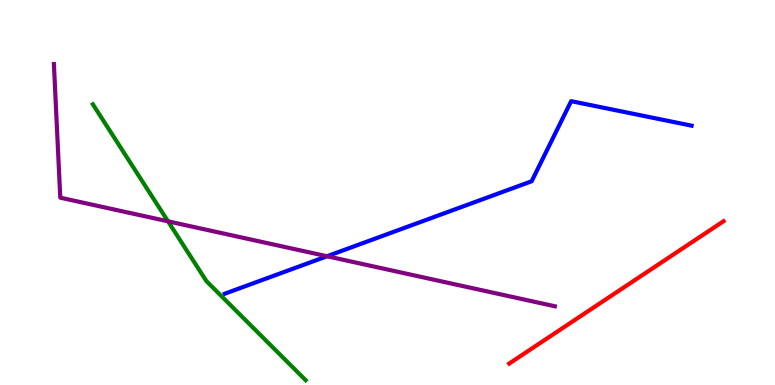[{'lines': ['blue', 'red'], 'intersections': []}, {'lines': ['green', 'red'], 'intersections': []}, {'lines': ['purple', 'red'], 'intersections': []}, {'lines': ['blue', 'green'], 'intersections': []}, {'lines': ['blue', 'purple'], 'intersections': [{'x': 4.22, 'y': 3.34}]}, {'lines': ['green', 'purple'], 'intersections': [{'x': 2.17, 'y': 4.25}]}]